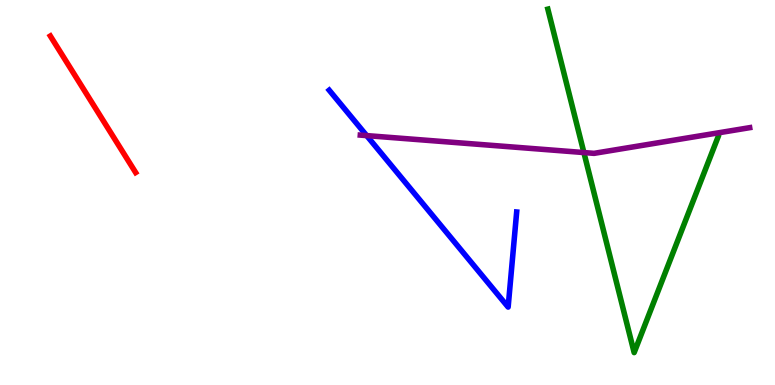[{'lines': ['blue', 'red'], 'intersections': []}, {'lines': ['green', 'red'], 'intersections': []}, {'lines': ['purple', 'red'], 'intersections': []}, {'lines': ['blue', 'green'], 'intersections': []}, {'lines': ['blue', 'purple'], 'intersections': [{'x': 4.73, 'y': 6.48}]}, {'lines': ['green', 'purple'], 'intersections': [{'x': 7.53, 'y': 6.04}]}]